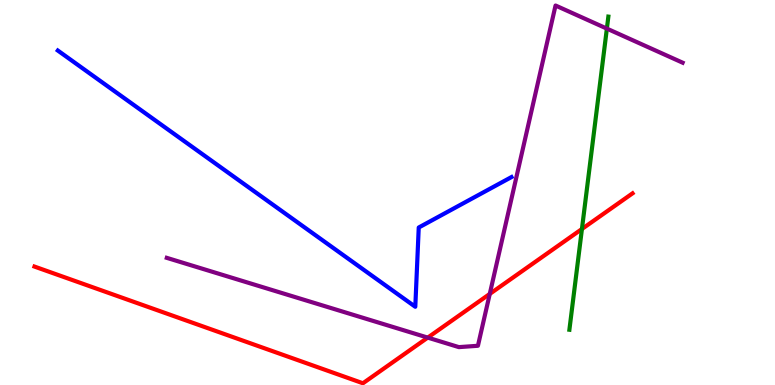[{'lines': ['blue', 'red'], 'intersections': []}, {'lines': ['green', 'red'], 'intersections': [{'x': 7.51, 'y': 4.05}]}, {'lines': ['purple', 'red'], 'intersections': [{'x': 5.52, 'y': 1.23}, {'x': 6.32, 'y': 2.37}]}, {'lines': ['blue', 'green'], 'intersections': []}, {'lines': ['blue', 'purple'], 'intersections': []}, {'lines': ['green', 'purple'], 'intersections': [{'x': 7.83, 'y': 9.26}]}]